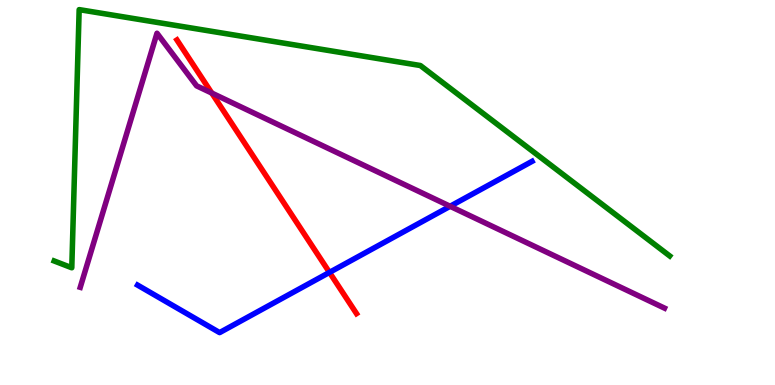[{'lines': ['blue', 'red'], 'intersections': [{'x': 4.25, 'y': 2.92}]}, {'lines': ['green', 'red'], 'intersections': []}, {'lines': ['purple', 'red'], 'intersections': [{'x': 2.73, 'y': 7.58}]}, {'lines': ['blue', 'green'], 'intersections': []}, {'lines': ['blue', 'purple'], 'intersections': [{'x': 5.81, 'y': 4.64}]}, {'lines': ['green', 'purple'], 'intersections': []}]